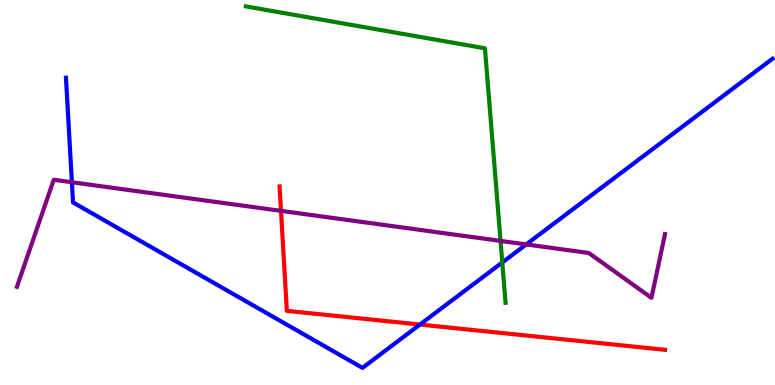[{'lines': ['blue', 'red'], 'intersections': [{'x': 5.42, 'y': 1.57}]}, {'lines': ['green', 'red'], 'intersections': []}, {'lines': ['purple', 'red'], 'intersections': [{'x': 3.63, 'y': 4.52}]}, {'lines': ['blue', 'green'], 'intersections': [{'x': 6.48, 'y': 3.18}]}, {'lines': ['blue', 'purple'], 'intersections': [{'x': 0.928, 'y': 5.27}, {'x': 6.79, 'y': 3.65}]}, {'lines': ['green', 'purple'], 'intersections': [{'x': 6.46, 'y': 3.74}]}]